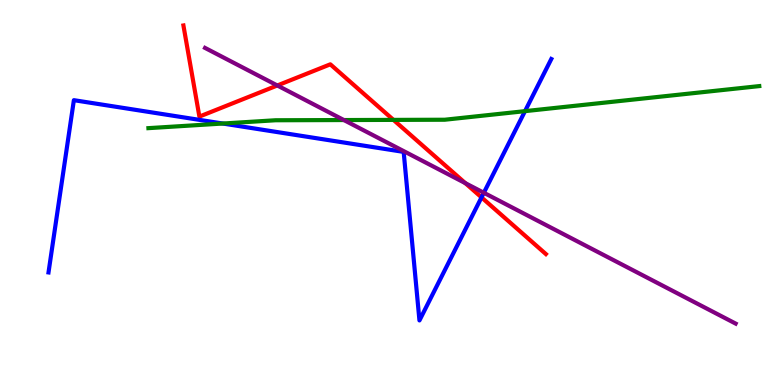[{'lines': ['blue', 'red'], 'intersections': [{'x': 6.21, 'y': 4.87}]}, {'lines': ['green', 'red'], 'intersections': [{'x': 5.08, 'y': 6.89}]}, {'lines': ['purple', 'red'], 'intersections': [{'x': 3.58, 'y': 7.78}, {'x': 6.0, 'y': 5.24}]}, {'lines': ['blue', 'green'], 'intersections': [{'x': 2.87, 'y': 6.79}, {'x': 6.77, 'y': 7.11}]}, {'lines': ['blue', 'purple'], 'intersections': [{'x': 6.24, 'y': 4.99}]}, {'lines': ['green', 'purple'], 'intersections': [{'x': 4.44, 'y': 6.88}]}]